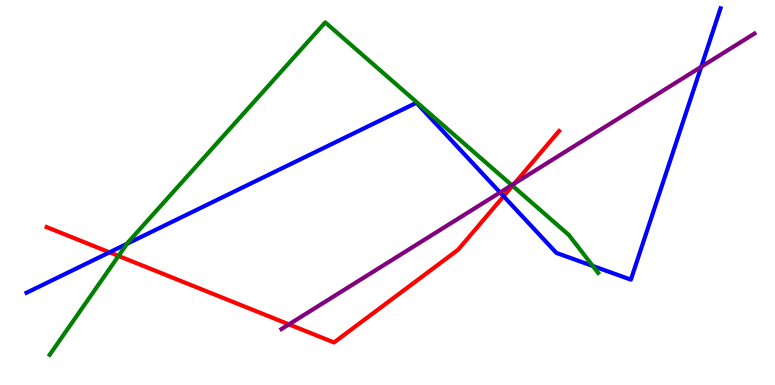[{'lines': ['blue', 'red'], 'intersections': [{'x': 1.41, 'y': 3.45}, {'x': 6.5, 'y': 4.9}]}, {'lines': ['green', 'red'], 'intersections': [{'x': 1.53, 'y': 3.35}, {'x': 6.61, 'y': 5.17}]}, {'lines': ['purple', 'red'], 'intersections': [{'x': 3.73, 'y': 1.57}, {'x': 6.64, 'y': 5.23}]}, {'lines': ['blue', 'green'], 'intersections': [{'x': 1.64, 'y': 3.67}, {'x': 7.65, 'y': 3.09}]}, {'lines': ['blue', 'purple'], 'intersections': [{'x': 6.45, 'y': 5.0}, {'x': 9.05, 'y': 8.26}]}, {'lines': ['green', 'purple'], 'intersections': [{'x': 6.6, 'y': 5.19}]}]